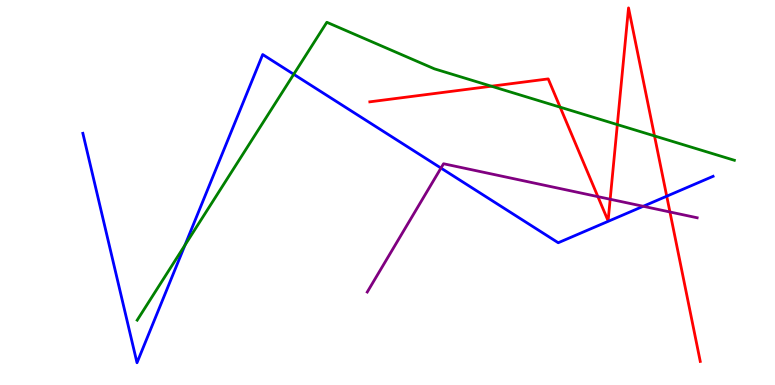[{'lines': ['blue', 'red'], 'intersections': [{'x': 8.6, 'y': 4.9}]}, {'lines': ['green', 'red'], 'intersections': [{'x': 6.34, 'y': 7.76}, {'x': 7.23, 'y': 7.22}, {'x': 7.97, 'y': 6.76}, {'x': 8.45, 'y': 6.47}]}, {'lines': ['purple', 'red'], 'intersections': [{'x': 7.71, 'y': 4.89}, {'x': 7.87, 'y': 4.82}, {'x': 8.64, 'y': 4.49}]}, {'lines': ['blue', 'green'], 'intersections': [{'x': 2.39, 'y': 3.63}, {'x': 3.79, 'y': 8.07}]}, {'lines': ['blue', 'purple'], 'intersections': [{'x': 5.69, 'y': 5.63}, {'x': 8.3, 'y': 4.64}]}, {'lines': ['green', 'purple'], 'intersections': []}]